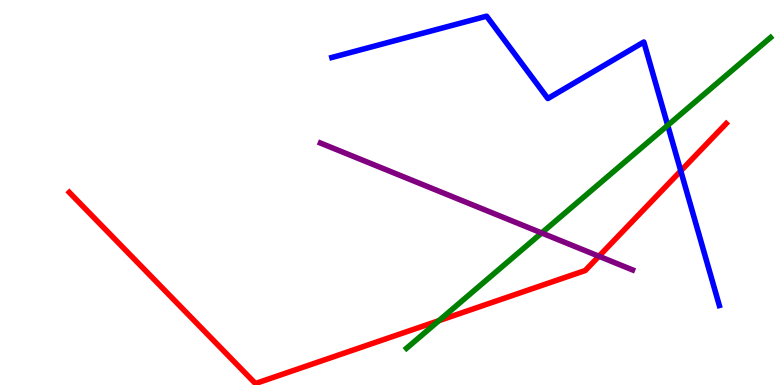[{'lines': ['blue', 'red'], 'intersections': [{'x': 8.78, 'y': 5.56}]}, {'lines': ['green', 'red'], 'intersections': [{'x': 5.66, 'y': 1.67}]}, {'lines': ['purple', 'red'], 'intersections': [{'x': 7.73, 'y': 3.34}]}, {'lines': ['blue', 'green'], 'intersections': [{'x': 8.62, 'y': 6.74}]}, {'lines': ['blue', 'purple'], 'intersections': []}, {'lines': ['green', 'purple'], 'intersections': [{'x': 6.99, 'y': 3.95}]}]